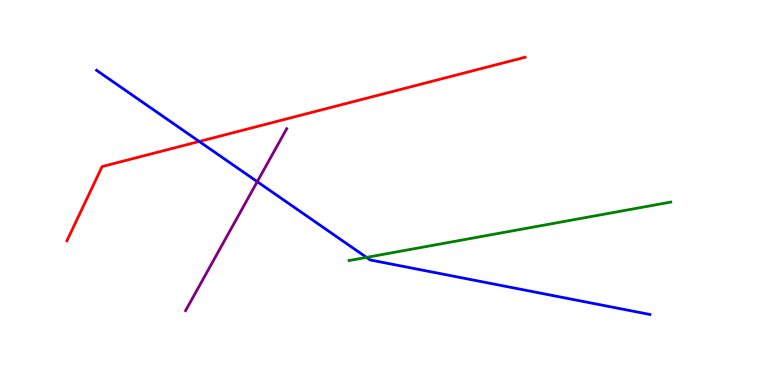[{'lines': ['blue', 'red'], 'intersections': [{'x': 2.57, 'y': 6.33}]}, {'lines': ['green', 'red'], 'intersections': []}, {'lines': ['purple', 'red'], 'intersections': []}, {'lines': ['blue', 'green'], 'intersections': [{'x': 4.73, 'y': 3.31}]}, {'lines': ['blue', 'purple'], 'intersections': [{'x': 3.32, 'y': 5.28}]}, {'lines': ['green', 'purple'], 'intersections': []}]